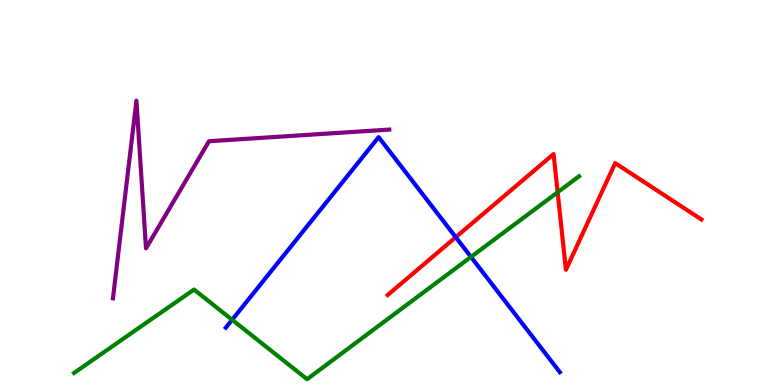[{'lines': ['blue', 'red'], 'intersections': [{'x': 5.88, 'y': 3.84}]}, {'lines': ['green', 'red'], 'intersections': [{'x': 7.2, 'y': 5.01}]}, {'lines': ['purple', 'red'], 'intersections': []}, {'lines': ['blue', 'green'], 'intersections': [{'x': 3.0, 'y': 1.69}, {'x': 6.08, 'y': 3.33}]}, {'lines': ['blue', 'purple'], 'intersections': []}, {'lines': ['green', 'purple'], 'intersections': []}]